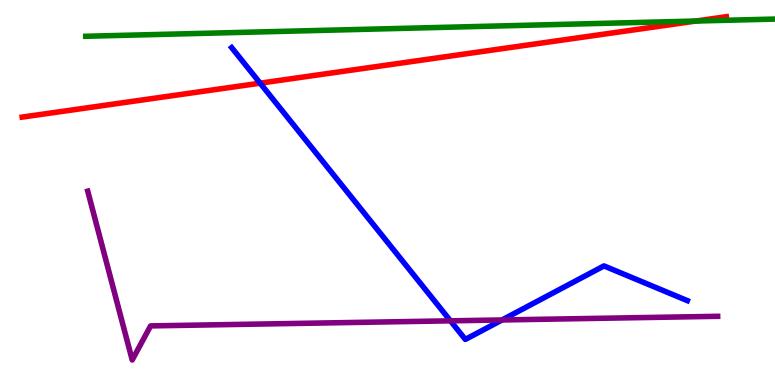[{'lines': ['blue', 'red'], 'intersections': [{'x': 3.36, 'y': 7.84}]}, {'lines': ['green', 'red'], 'intersections': [{'x': 8.98, 'y': 9.45}]}, {'lines': ['purple', 'red'], 'intersections': []}, {'lines': ['blue', 'green'], 'intersections': []}, {'lines': ['blue', 'purple'], 'intersections': [{'x': 5.81, 'y': 1.67}, {'x': 6.48, 'y': 1.69}]}, {'lines': ['green', 'purple'], 'intersections': []}]